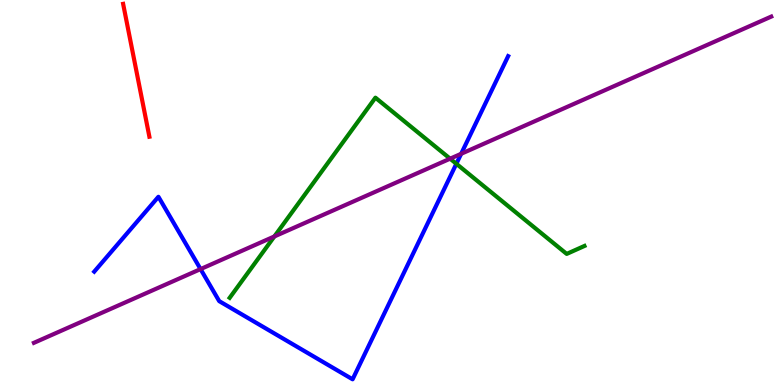[{'lines': ['blue', 'red'], 'intersections': []}, {'lines': ['green', 'red'], 'intersections': []}, {'lines': ['purple', 'red'], 'intersections': []}, {'lines': ['blue', 'green'], 'intersections': [{'x': 5.89, 'y': 5.75}]}, {'lines': ['blue', 'purple'], 'intersections': [{'x': 2.59, 'y': 3.01}, {'x': 5.95, 'y': 6.01}]}, {'lines': ['green', 'purple'], 'intersections': [{'x': 3.54, 'y': 3.86}, {'x': 5.81, 'y': 5.88}]}]